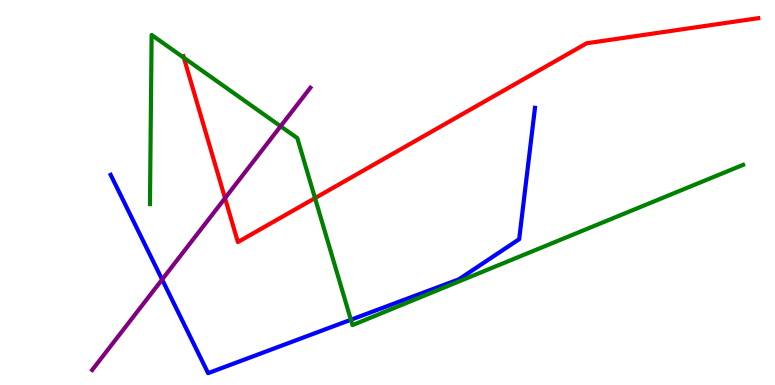[{'lines': ['blue', 'red'], 'intersections': []}, {'lines': ['green', 'red'], 'intersections': [{'x': 2.37, 'y': 8.5}, {'x': 4.06, 'y': 4.85}]}, {'lines': ['purple', 'red'], 'intersections': [{'x': 2.9, 'y': 4.85}]}, {'lines': ['blue', 'green'], 'intersections': [{'x': 4.53, 'y': 1.69}]}, {'lines': ['blue', 'purple'], 'intersections': [{'x': 2.09, 'y': 2.74}]}, {'lines': ['green', 'purple'], 'intersections': [{'x': 3.62, 'y': 6.72}]}]